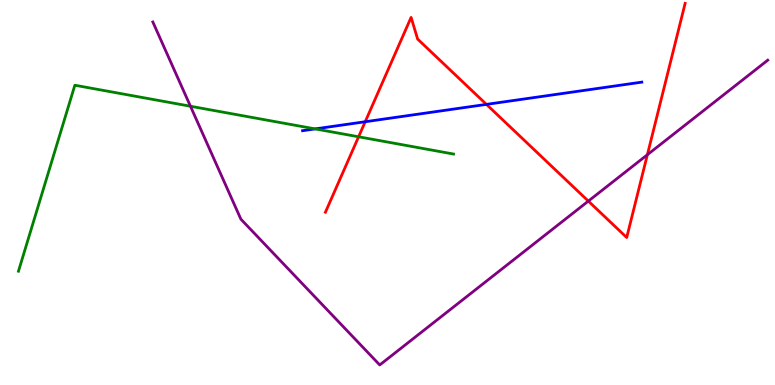[{'lines': ['blue', 'red'], 'intersections': [{'x': 4.71, 'y': 6.84}, {'x': 6.28, 'y': 7.29}]}, {'lines': ['green', 'red'], 'intersections': [{'x': 4.63, 'y': 6.45}]}, {'lines': ['purple', 'red'], 'intersections': [{'x': 7.59, 'y': 4.78}, {'x': 8.35, 'y': 5.98}]}, {'lines': ['blue', 'green'], 'intersections': [{'x': 4.07, 'y': 6.65}]}, {'lines': ['blue', 'purple'], 'intersections': []}, {'lines': ['green', 'purple'], 'intersections': [{'x': 2.46, 'y': 7.24}]}]